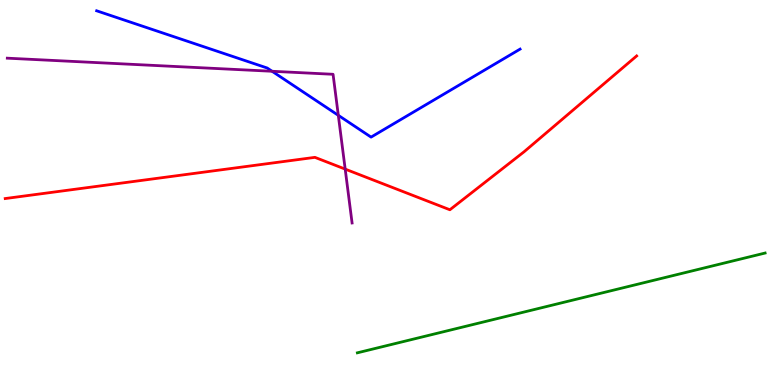[{'lines': ['blue', 'red'], 'intersections': []}, {'lines': ['green', 'red'], 'intersections': []}, {'lines': ['purple', 'red'], 'intersections': [{'x': 4.45, 'y': 5.61}]}, {'lines': ['blue', 'green'], 'intersections': []}, {'lines': ['blue', 'purple'], 'intersections': [{'x': 3.51, 'y': 8.15}, {'x': 4.37, 'y': 7.0}]}, {'lines': ['green', 'purple'], 'intersections': []}]